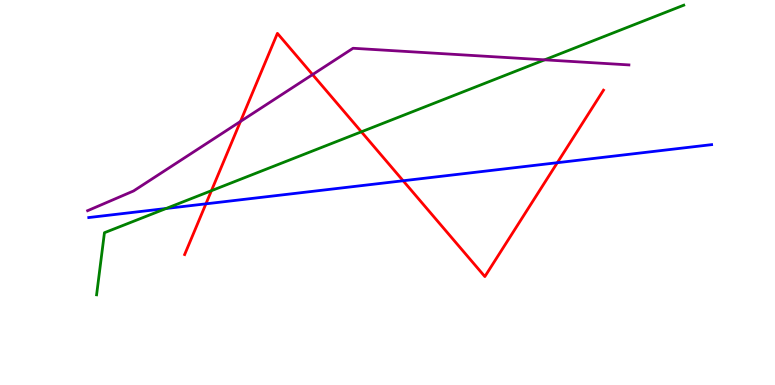[{'lines': ['blue', 'red'], 'intersections': [{'x': 2.66, 'y': 4.71}, {'x': 5.2, 'y': 5.31}, {'x': 7.19, 'y': 5.77}]}, {'lines': ['green', 'red'], 'intersections': [{'x': 2.73, 'y': 5.05}, {'x': 4.66, 'y': 6.58}]}, {'lines': ['purple', 'red'], 'intersections': [{'x': 3.1, 'y': 6.85}, {'x': 4.03, 'y': 8.06}]}, {'lines': ['blue', 'green'], 'intersections': [{'x': 2.14, 'y': 4.58}]}, {'lines': ['blue', 'purple'], 'intersections': []}, {'lines': ['green', 'purple'], 'intersections': [{'x': 7.03, 'y': 8.45}]}]